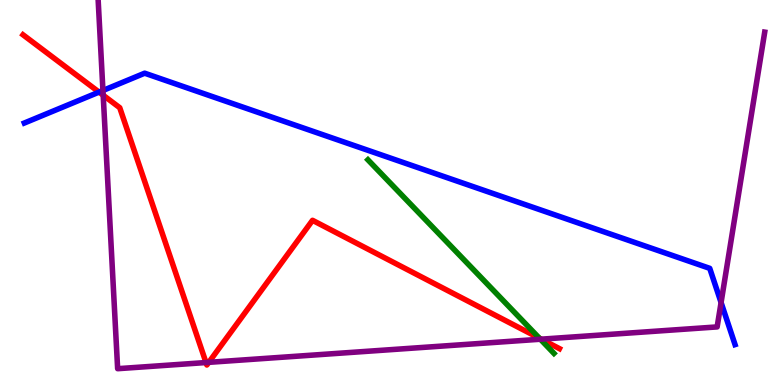[{'lines': ['blue', 'red'], 'intersections': [{'x': 1.28, 'y': 7.61}]}, {'lines': ['green', 'red'], 'intersections': [{'x': 6.96, 'y': 1.22}]}, {'lines': ['purple', 'red'], 'intersections': [{'x': 1.33, 'y': 7.53}, {'x': 2.66, 'y': 0.583}, {'x': 2.69, 'y': 0.589}, {'x': 6.98, 'y': 1.19}]}, {'lines': ['blue', 'green'], 'intersections': []}, {'lines': ['blue', 'purple'], 'intersections': [{'x': 1.33, 'y': 7.65}, {'x': 9.3, 'y': 2.14}]}, {'lines': ['green', 'purple'], 'intersections': [{'x': 6.97, 'y': 1.19}]}]